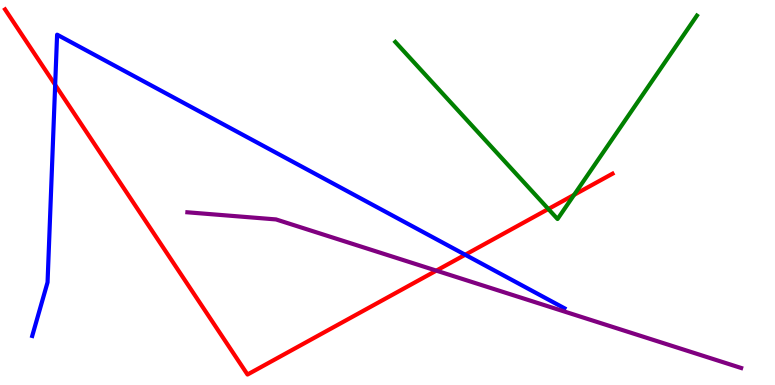[{'lines': ['blue', 'red'], 'intersections': [{'x': 0.712, 'y': 7.8}, {'x': 6.0, 'y': 3.38}]}, {'lines': ['green', 'red'], 'intersections': [{'x': 7.08, 'y': 4.57}, {'x': 7.41, 'y': 4.94}]}, {'lines': ['purple', 'red'], 'intersections': [{'x': 5.63, 'y': 2.97}]}, {'lines': ['blue', 'green'], 'intersections': []}, {'lines': ['blue', 'purple'], 'intersections': []}, {'lines': ['green', 'purple'], 'intersections': []}]